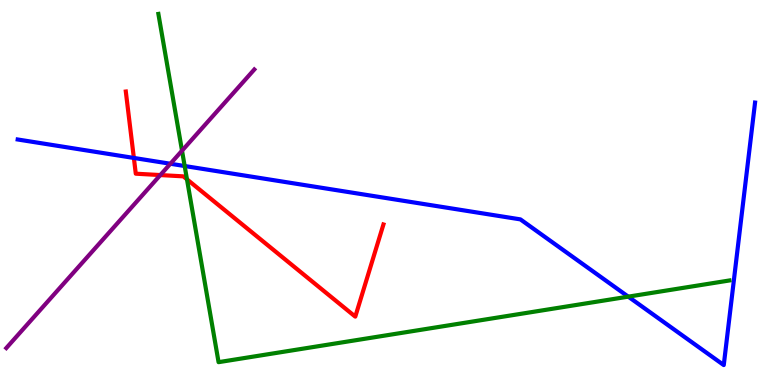[{'lines': ['blue', 'red'], 'intersections': [{'x': 1.73, 'y': 5.9}]}, {'lines': ['green', 'red'], 'intersections': [{'x': 2.41, 'y': 5.34}]}, {'lines': ['purple', 'red'], 'intersections': [{'x': 2.07, 'y': 5.45}]}, {'lines': ['blue', 'green'], 'intersections': [{'x': 2.38, 'y': 5.69}, {'x': 8.11, 'y': 2.29}]}, {'lines': ['blue', 'purple'], 'intersections': [{'x': 2.2, 'y': 5.75}]}, {'lines': ['green', 'purple'], 'intersections': [{'x': 2.35, 'y': 6.09}]}]